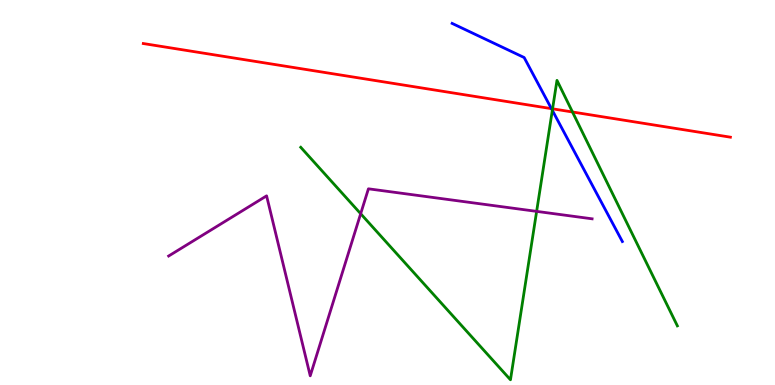[{'lines': ['blue', 'red'], 'intersections': [{'x': 7.12, 'y': 7.18}]}, {'lines': ['green', 'red'], 'intersections': [{'x': 7.13, 'y': 7.17}, {'x': 7.39, 'y': 7.09}]}, {'lines': ['purple', 'red'], 'intersections': []}, {'lines': ['blue', 'green'], 'intersections': [{'x': 7.13, 'y': 7.13}]}, {'lines': ['blue', 'purple'], 'intersections': []}, {'lines': ['green', 'purple'], 'intersections': [{'x': 4.65, 'y': 4.45}, {'x': 6.92, 'y': 4.51}]}]